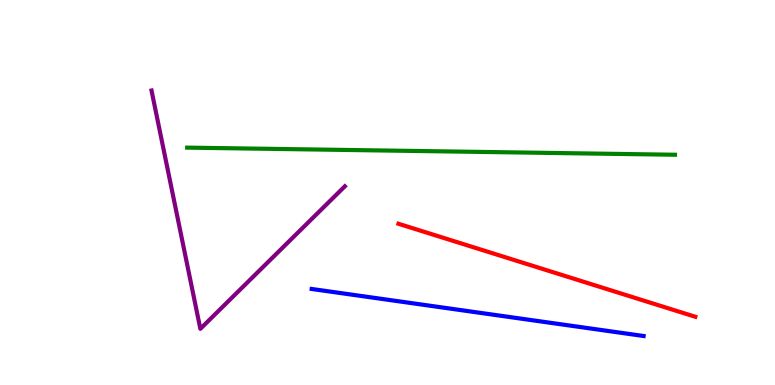[{'lines': ['blue', 'red'], 'intersections': []}, {'lines': ['green', 'red'], 'intersections': []}, {'lines': ['purple', 'red'], 'intersections': []}, {'lines': ['blue', 'green'], 'intersections': []}, {'lines': ['blue', 'purple'], 'intersections': []}, {'lines': ['green', 'purple'], 'intersections': []}]